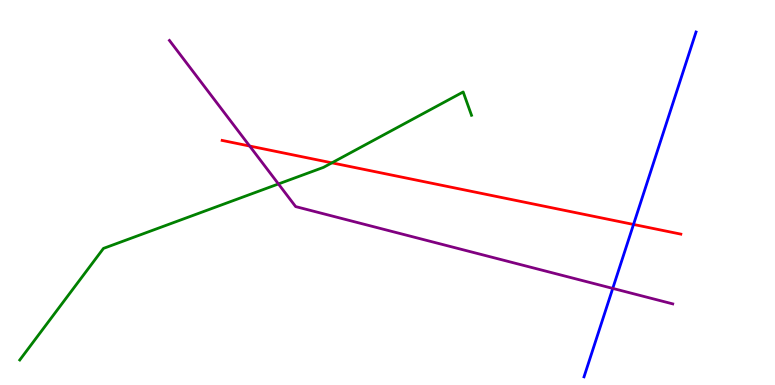[{'lines': ['blue', 'red'], 'intersections': [{'x': 8.17, 'y': 4.17}]}, {'lines': ['green', 'red'], 'intersections': [{'x': 4.28, 'y': 5.77}]}, {'lines': ['purple', 'red'], 'intersections': [{'x': 3.22, 'y': 6.21}]}, {'lines': ['blue', 'green'], 'intersections': []}, {'lines': ['blue', 'purple'], 'intersections': [{'x': 7.91, 'y': 2.51}]}, {'lines': ['green', 'purple'], 'intersections': [{'x': 3.59, 'y': 5.22}]}]